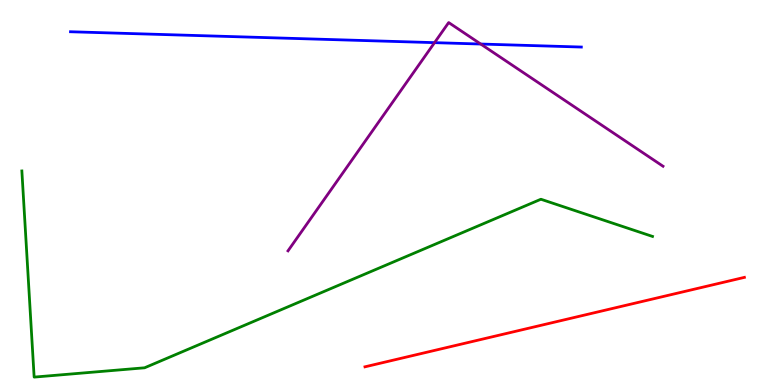[{'lines': ['blue', 'red'], 'intersections': []}, {'lines': ['green', 'red'], 'intersections': []}, {'lines': ['purple', 'red'], 'intersections': []}, {'lines': ['blue', 'green'], 'intersections': []}, {'lines': ['blue', 'purple'], 'intersections': [{'x': 5.61, 'y': 8.89}, {'x': 6.2, 'y': 8.86}]}, {'lines': ['green', 'purple'], 'intersections': []}]